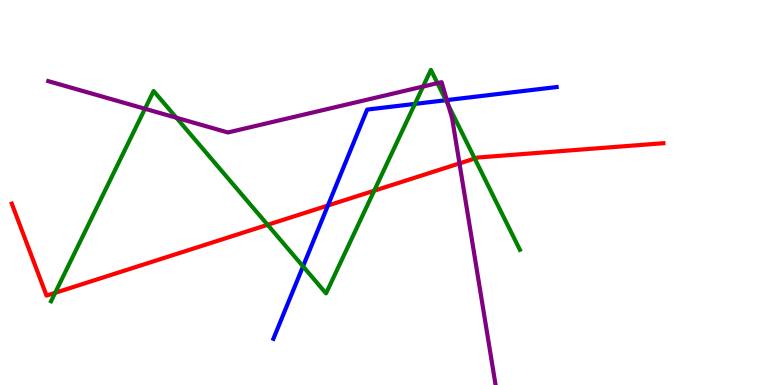[{'lines': ['blue', 'red'], 'intersections': [{'x': 4.23, 'y': 4.66}]}, {'lines': ['green', 'red'], 'intersections': [{'x': 0.712, 'y': 2.39}, {'x': 3.45, 'y': 4.16}, {'x': 4.83, 'y': 5.05}, {'x': 6.13, 'y': 5.88}]}, {'lines': ['purple', 'red'], 'intersections': [{'x': 5.93, 'y': 5.76}]}, {'lines': ['blue', 'green'], 'intersections': [{'x': 3.91, 'y': 3.08}, {'x': 5.35, 'y': 7.3}, {'x': 5.75, 'y': 7.4}]}, {'lines': ['blue', 'purple'], 'intersections': [{'x': 5.77, 'y': 7.4}]}, {'lines': ['green', 'purple'], 'intersections': [{'x': 1.87, 'y': 7.17}, {'x': 2.28, 'y': 6.94}, {'x': 5.46, 'y': 7.75}, {'x': 5.64, 'y': 7.84}, {'x': 5.78, 'y': 7.27}]}]